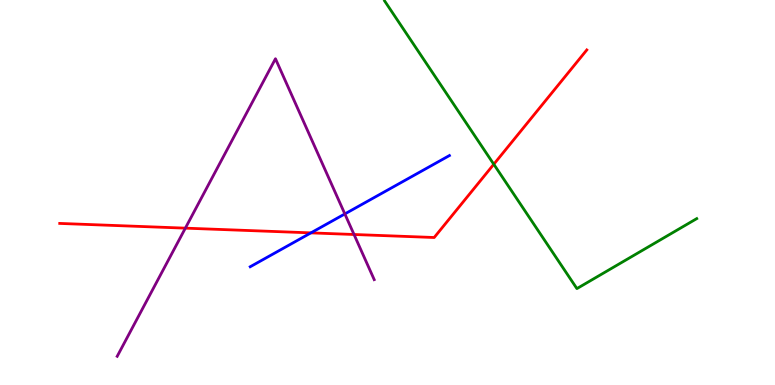[{'lines': ['blue', 'red'], 'intersections': [{'x': 4.01, 'y': 3.95}]}, {'lines': ['green', 'red'], 'intersections': [{'x': 6.37, 'y': 5.73}]}, {'lines': ['purple', 'red'], 'intersections': [{'x': 2.39, 'y': 4.07}, {'x': 4.57, 'y': 3.91}]}, {'lines': ['blue', 'green'], 'intersections': []}, {'lines': ['blue', 'purple'], 'intersections': [{'x': 4.45, 'y': 4.44}]}, {'lines': ['green', 'purple'], 'intersections': []}]